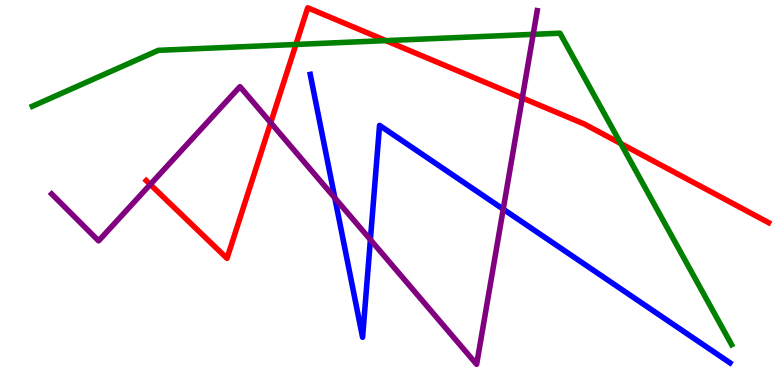[{'lines': ['blue', 'red'], 'intersections': []}, {'lines': ['green', 'red'], 'intersections': [{'x': 3.82, 'y': 8.85}, {'x': 4.98, 'y': 8.94}, {'x': 8.01, 'y': 6.27}]}, {'lines': ['purple', 'red'], 'intersections': [{'x': 1.94, 'y': 5.21}, {'x': 3.49, 'y': 6.81}, {'x': 6.74, 'y': 7.46}]}, {'lines': ['blue', 'green'], 'intersections': []}, {'lines': ['blue', 'purple'], 'intersections': [{'x': 4.32, 'y': 4.86}, {'x': 4.78, 'y': 3.77}, {'x': 6.49, 'y': 4.57}]}, {'lines': ['green', 'purple'], 'intersections': [{'x': 6.88, 'y': 9.11}]}]